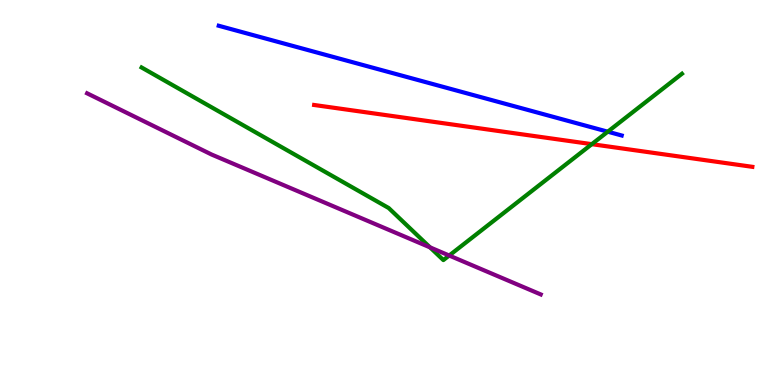[{'lines': ['blue', 'red'], 'intersections': []}, {'lines': ['green', 'red'], 'intersections': [{'x': 7.64, 'y': 6.26}]}, {'lines': ['purple', 'red'], 'intersections': []}, {'lines': ['blue', 'green'], 'intersections': [{'x': 7.84, 'y': 6.58}]}, {'lines': ['blue', 'purple'], 'intersections': []}, {'lines': ['green', 'purple'], 'intersections': [{'x': 5.55, 'y': 3.58}, {'x': 5.8, 'y': 3.36}]}]